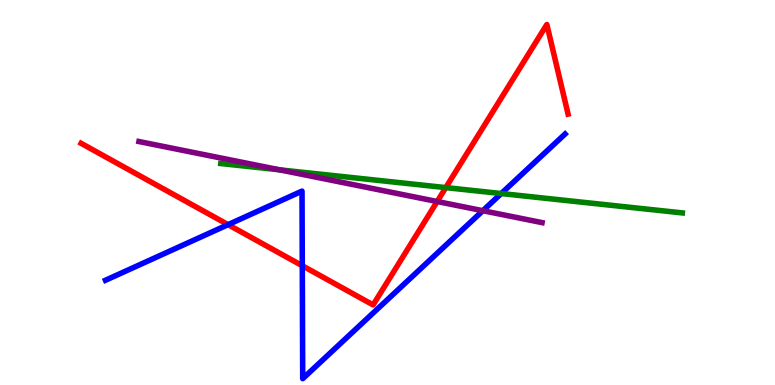[{'lines': ['blue', 'red'], 'intersections': [{'x': 2.94, 'y': 4.16}, {'x': 3.9, 'y': 3.1}]}, {'lines': ['green', 'red'], 'intersections': [{'x': 5.75, 'y': 5.13}]}, {'lines': ['purple', 'red'], 'intersections': [{'x': 5.64, 'y': 4.77}]}, {'lines': ['blue', 'green'], 'intersections': [{'x': 6.47, 'y': 4.97}]}, {'lines': ['blue', 'purple'], 'intersections': [{'x': 6.23, 'y': 4.53}]}, {'lines': ['green', 'purple'], 'intersections': [{'x': 3.61, 'y': 5.59}]}]